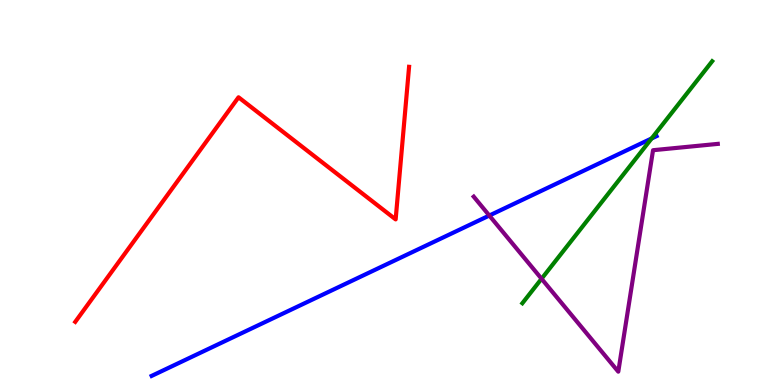[{'lines': ['blue', 'red'], 'intersections': []}, {'lines': ['green', 'red'], 'intersections': []}, {'lines': ['purple', 'red'], 'intersections': []}, {'lines': ['blue', 'green'], 'intersections': [{'x': 8.41, 'y': 6.4}]}, {'lines': ['blue', 'purple'], 'intersections': [{'x': 6.31, 'y': 4.4}]}, {'lines': ['green', 'purple'], 'intersections': [{'x': 6.99, 'y': 2.76}]}]